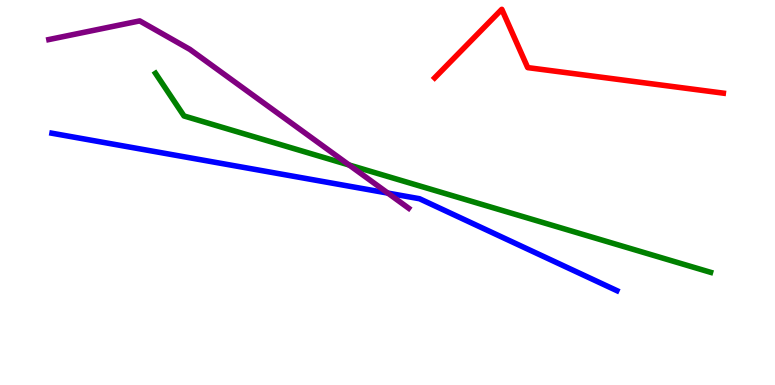[{'lines': ['blue', 'red'], 'intersections': []}, {'lines': ['green', 'red'], 'intersections': []}, {'lines': ['purple', 'red'], 'intersections': []}, {'lines': ['blue', 'green'], 'intersections': []}, {'lines': ['blue', 'purple'], 'intersections': [{'x': 5.0, 'y': 4.98}]}, {'lines': ['green', 'purple'], 'intersections': [{'x': 4.5, 'y': 5.71}]}]